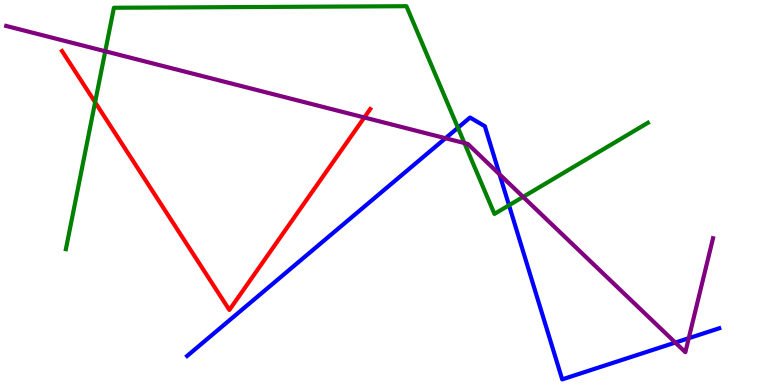[{'lines': ['blue', 'red'], 'intersections': []}, {'lines': ['green', 'red'], 'intersections': [{'x': 1.23, 'y': 7.34}]}, {'lines': ['purple', 'red'], 'intersections': [{'x': 4.7, 'y': 6.95}]}, {'lines': ['blue', 'green'], 'intersections': [{'x': 5.91, 'y': 6.68}, {'x': 6.57, 'y': 4.67}]}, {'lines': ['blue', 'purple'], 'intersections': [{'x': 5.75, 'y': 6.41}, {'x': 6.45, 'y': 5.47}, {'x': 8.71, 'y': 1.1}, {'x': 8.89, 'y': 1.22}]}, {'lines': ['green', 'purple'], 'intersections': [{'x': 1.36, 'y': 8.67}, {'x': 5.99, 'y': 6.28}, {'x': 6.75, 'y': 4.89}]}]